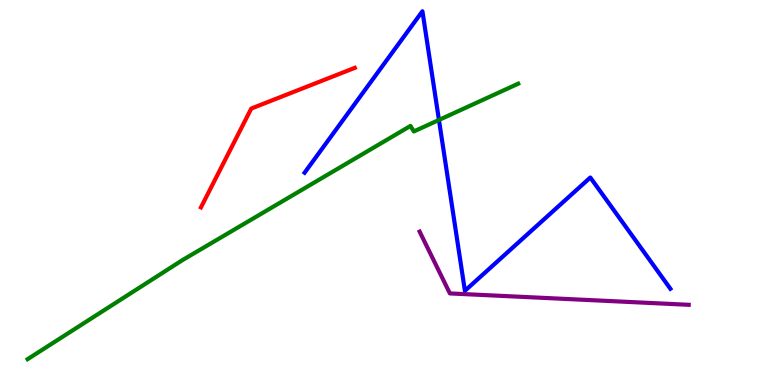[{'lines': ['blue', 'red'], 'intersections': []}, {'lines': ['green', 'red'], 'intersections': []}, {'lines': ['purple', 'red'], 'intersections': []}, {'lines': ['blue', 'green'], 'intersections': [{'x': 5.66, 'y': 6.88}]}, {'lines': ['blue', 'purple'], 'intersections': []}, {'lines': ['green', 'purple'], 'intersections': []}]